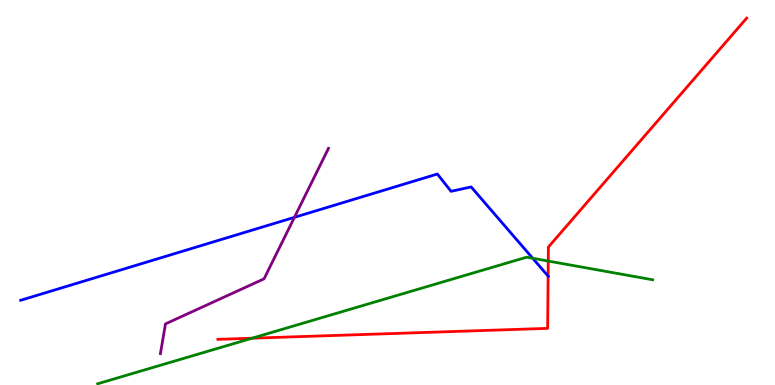[{'lines': ['blue', 'red'], 'intersections': [{'x': 7.07, 'y': 2.83}]}, {'lines': ['green', 'red'], 'intersections': [{'x': 3.25, 'y': 1.22}, {'x': 7.07, 'y': 3.22}]}, {'lines': ['purple', 'red'], 'intersections': []}, {'lines': ['blue', 'green'], 'intersections': [{'x': 6.87, 'y': 3.29}]}, {'lines': ['blue', 'purple'], 'intersections': [{'x': 3.8, 'y': 4.35}]}, {'lines': ['green', 'purple'], 'intersections': []}]